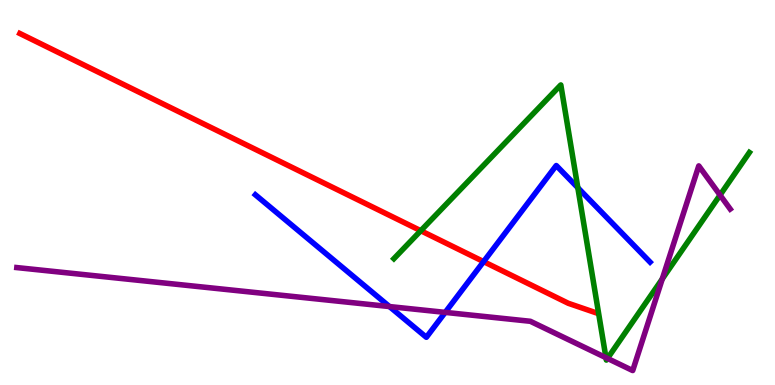[{'lines': ['blue', 'red'], 'intersections': [{'x': 6.24, 'y': 3.2}]}, {'lines': ['green', 'red'], 'intersections': [{'x': 5.43, 'y': 4.01}]}, {'lines': ['purple', 'red'], 'intersections': []}, {'lines': ['blue', 'green'], 'intersections': [{'x': 7.46, 'y': 5.12}]}, {'lines': ['blue', 'purple'], 'intersections': [{'x': 5.03, 'y': 2.04}, {'x': 5.74, 'y': 1.89}]}, {'lines': ['green', 'purple'], 'intersections': [{'x': 7.82, 'y': 0.71}, {'x': 7.84, 'y': 0.69}, {'x': 8.55, 'y': 2.76}, {'x': 9.29, 'y': 4.93}]}]